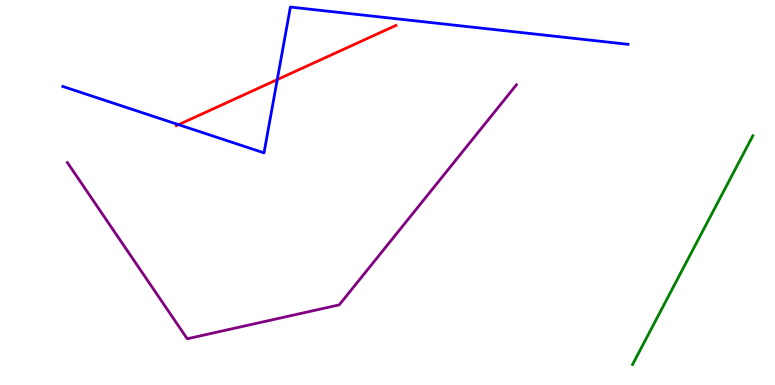[{'lines': ['blue', 'red'], 'intersections': [{'x': 2.3, 'y': 6.76}, {'x': 3.58, 'y': 7.93}]}, {'lines': ['green', 'red'], 'intersections': []}, {'lines': ['purple', 'red'], 'intersections': []}, {'lines': ['blue', 'green'], 'intersections': []}, {'lines': ['blue', 'purple'], 'intersections': []}, {'lines': ['green', 'purple'], 'intersections': []}]